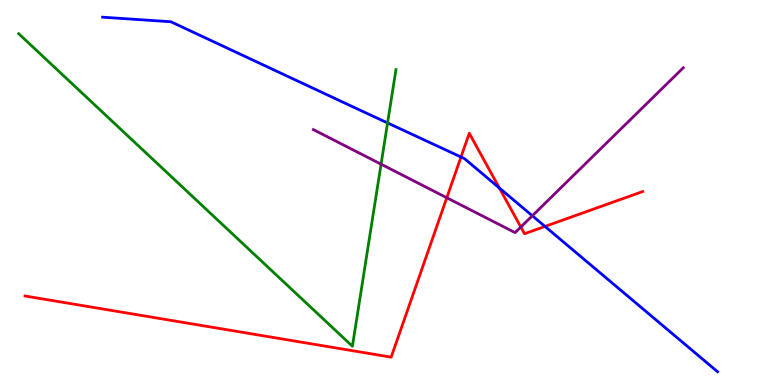[{'lines': ['blue', 'red'], 'intersections': [{'x': 5.95, 'y': 5.92}, {'x': 6.44, 'y': 5.12}, {'x': 7.03, 'y': 4.12}]}, {'lines': ['green', 'red'], 'intersections': []}, {'lines': ['purple', 'red'], 'intersections': [{'x': 5.76, 'y': 4.86}, {'x': 6.72, 'y': 4.1}]}, {'lines': ['blue', 'green'], 'intersections': [{'x': 5.0, 'y': 6.81}]}, {'lines': ['blue', 'purple'], 'intersections': [{'x': 6.87, 'y': 4.4}]}, {'lines': ['green', 'purple'], 'intersections': [{'x': 4.92, 'y': 5.74}]}]